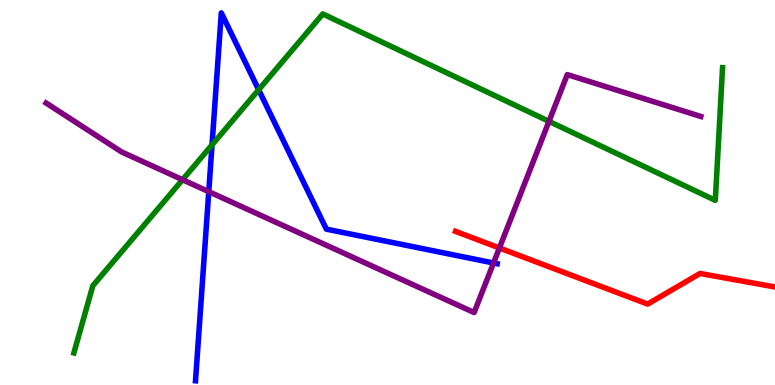[{'lines': ['blue', 'red'], 'intersections': []}, {'lines': ['green', 'red'], 'intersections': []}, {'lines': ['purple', 'red'], 'intersections': [{'x': 6.44, 'y': 3.56}]}, {'lines': ['blue', 'green'], 'intersections': [{'x': 2.74, 'y': 6.24}, {'x': 3.34, 'y': 7.67}]}, {'lines': ['blue', 'purple'], 'intersections': [{'x': 2.69, 'y': 5.02}, {'x': 6.37, 'y': 3.17}]}, {'lines': ['green', 'purple'], 'intersections': [{'x': 2.36, 'y': 5.33}, {'x': 7.08, 'y': 6.85}]}]